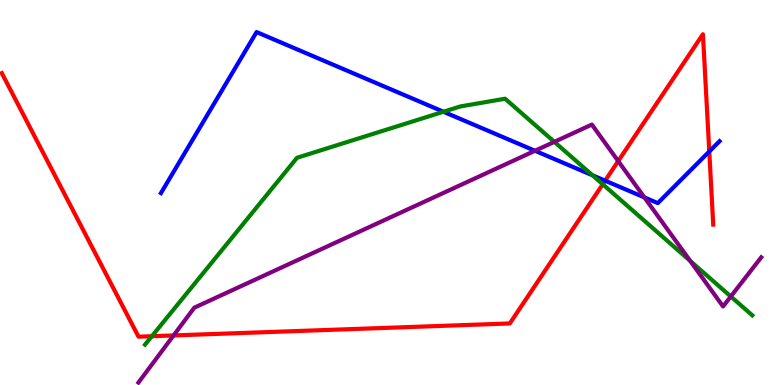[{'lines': ['blue', 'red'], 'intersections': [{'x': 7.81, 'y': 5.31}, {'x': 9.15, 'y': 6.06}]}, {'lines': ['green', 'red'], 'intersections': [{'x': 1.96, 'y': 1.27}, {'x': 7.78, 'y': 5.21}]}, {'lines': ['purple', 'red'], 'intersections': [{'x': 2.24, 'y': 1.29}, {'x': 7.98, 'y': 5.82}]}, {'lines': ['blue', 'green'], 'intersections': [{'x': 5.72, 'y': 7.1}, {'x': 7.64, 'y': 5.45}]}, {'lines': ['blue', 'purple'], 'intersections': [{'x': 6.9, 'y': 6.08}, {'x': 8.31, 'y': 4.87}]}, {'lines': ['green', 'purple'], 'intersections': [{'x': 7.15, 'y': 6.32}, {'x': 8.91, 'y': 3.22}, {'x': 9.43, 'y': 2.3}]}]